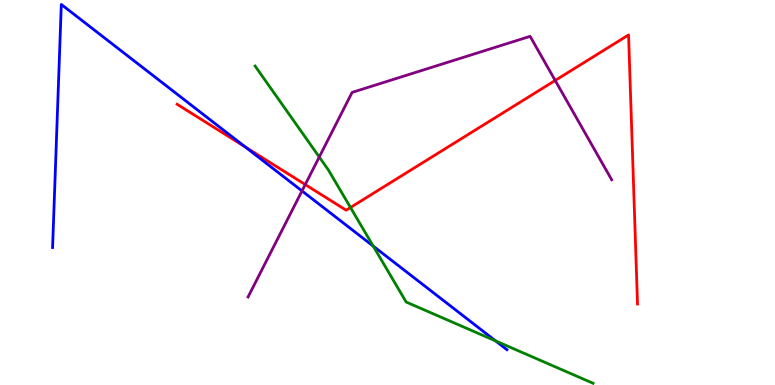[{'lines': ['blue', 'red'], 'intersections': [{'x': 3.16, 'y': 6.18}]}, {'lines': ['green', 'red'], 'intersections': [{'x': 4.52, 'y': 4.61}]}, {'lines': ['purple', 'red'], 'intersections': [{'x': 3.94, 'y': 5.21}, {'x': 7.16, 'y': 7.91}]}, {'lines': ['blue', 'green'], 'intersections': [{'x': 4.82, 'y': 3.61}, {'x': 6.39, 'y': 1.15}]}, {'lines': ['blue', 'purple'], 'intersections': [{'x': 3.9, 'y': 5.04}]}, {'lines': ['green', 'purple'], 'intersections': [{'x': 4.12, 'y': 5.92}]}]